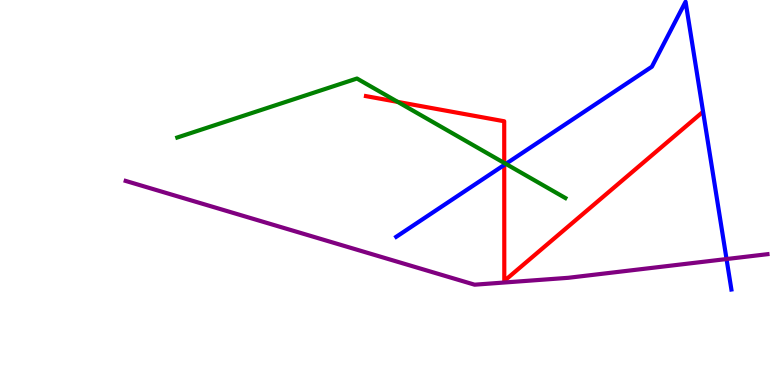[{'lines': ['blue', 'red'], 'intersections': [{'x': 6.51, 'y': 5.72}]}, {'lines': ['green', 'red'], 'intersections': [{'x': 5.13, 'y': 7.35}, {'x': 6.51, 'y': 5.77}]}, {'lines': ['purple', 'red'], 'intersections': []}, {'lines': ['blue', 'green'], 'intersections': [{'x': 6.53, 'y': 5.74}]}, {'lines': ['blue', 'purple'], 'intersections': [{'x': 9.37, 'y': 3.27}]}, {'lines': ['green', 'purple'], 'intersections': []}]